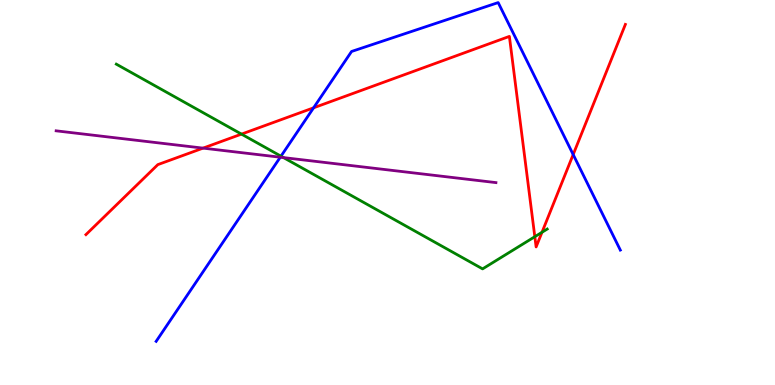[{'lines': ['blue', 'red'], 'intersections': [{'x': 4.05, 'y': 7.2}, {'x': 7.4, 'y': 5.99}]}, {'lines': ['green', 'red'], 'intersections': [{'x': 3.12, 'y': 6.52}, {'x': 6.9, 'y': 3.85}, {'x': 6.99, 'y': 3.97}]}, {'lines': ['purple', 'red'], 'intersections': [{'x': 2.62, 'y': 6.15}]}, {'lines': ['blue', 'green'], 'intersections': [{'x': 3.63, 'y': 5.94}]}, {'lines': ['blue', 'purple'], 'intersections': [{'x': 3.62, 'y': 5.92}]}, {'lines': ['green', 'purple'], 'intersections': [{'x': 3.66, 'y': 5.91}]}]